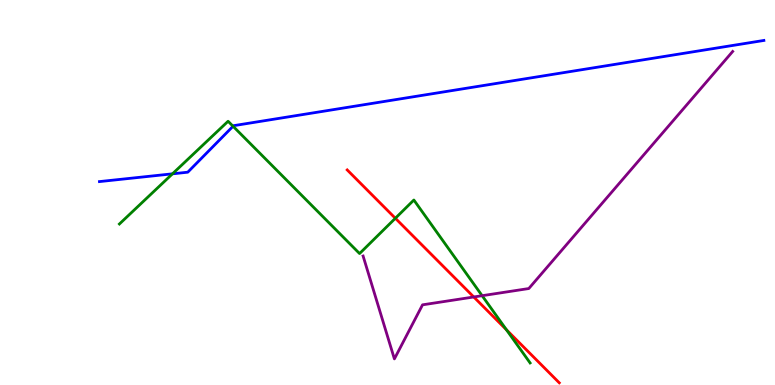[{'lines': ['blue', 'red'], 'intersections': []}, {'lines': ['green', 'red'], 'intersections': [{'x': 5.1, 'y': 4.33}, {'x': 6.53, 'y': 1.43}]}, {'lines': ['purple', 'red'], 'intersections': [{'x': 6.11, 'y': 2.29}]}, {'lines': ['blue', 'green'], 'intersections': [{'x': 2.23, 'y': 5.49}, {'x': 3.01, 'y': 6.72}]}, {'lines': ['blue', 'purple'], 'intersections': []}, {'lines': ['green', 'purple'], 'intersections': [{'x': 6.22, 'y': 2.32}]}]